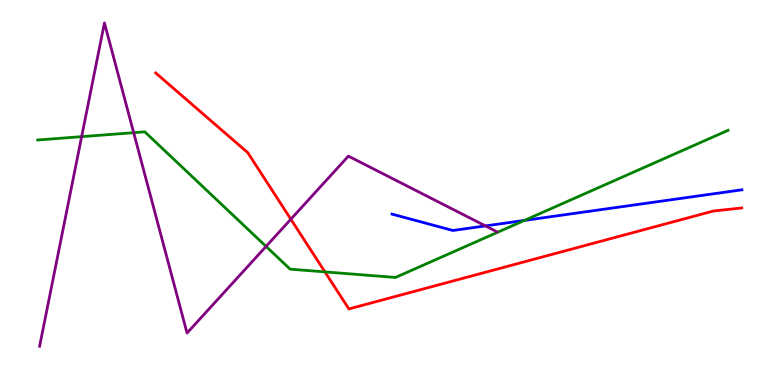[{'lines': ['blue', 'red'], 'intersections': []}, {'lines': ['green', 'red'], 'intersections': [{'x': 4.19, 'y': 2.94}]}, {'lines': ['purple', 'red'], 'intersections': [{'x': 3.75, 'y': 4.31}]}, {'lines': ['blue', 'green'], 'intersections': [{'x': 6.77, 'y': 4.28}]}, {'lines': ['blue', 'purple'], 'intersections': [{'x': 6.26, 'y': 4.13}]}, {'lines': ['green', 'purple'], 'intersections': [{'x': 1.05, 'y': 6.45}, {'x': 1.72, 'y': 6.55}, {'x': 3.43, 'y': 3.6}]}]